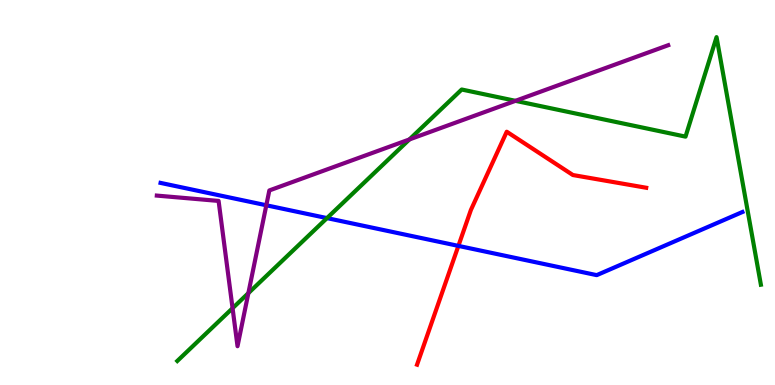[{'lines': ['blue', 'red'], 'intersections': [{'x': 5.91, 'y': 3.61}]}, {'lines': ['green', 'red'], 'intersections': []}, {'lines': ['purple', 'red'], 'intersections': []}, {'lines': ['blue', 'green'], 'intersections': [{'x': 4.22, 'y': 4.34}]}, {'lines': ['blue', 'purple'], 'intersections': [{'x': 3.44, 'y': 4.67}]}, {'lines': ['green', 'purple'], 'intersections': [{'x': 3.0, 'y': 1.99}, {'x': 3.2, 'y': 2.39}, {'x': 5.28, 'y': 6.38}, {'x': 6.65, 'y': 7.38}]}]